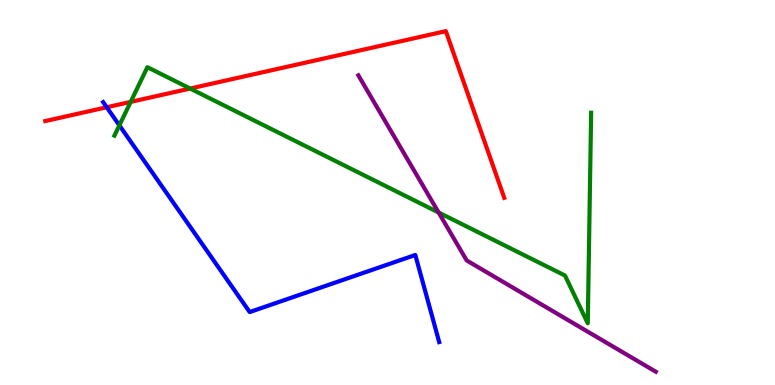[{'lines': ['blue', 'red'], 'intersections': [{'x': 1.38, 'y': 7.21}]}, {'lines': ['green', 'red'], 'intersections': [{'x': 1.69, 'y': 7.35}, {'x': 2.45, 'y': 7.7}]}, {'lines': ['purple', 'red'], 'intersections': []}, {'lines': ['blue', 'green'], 'intersections': [{'x': 1.54, 'y': 6.74}]}, {'lines': ['blue', 'purple'], 'intersections': []}, {'lines': ['green', 'purple'], 'intersections': [{'x': 5.66, 'y': 4.48}]}]